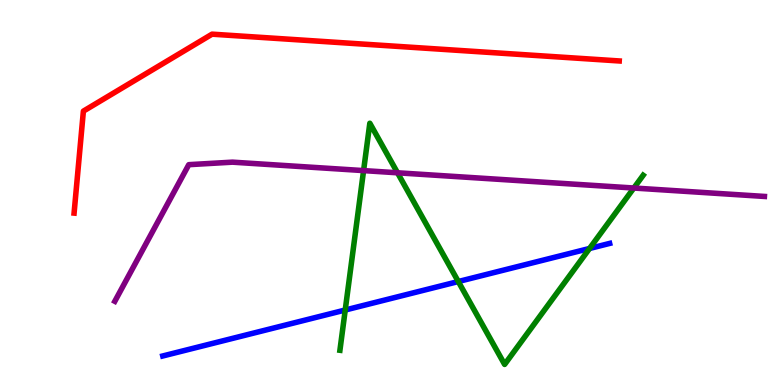[{'lines': ['blue', 'red'], 'intersections': []}, {'lines': ['green', 'red'], 'intersections': []}, {'lines': ['purple', 'red'], 'intersections': []}, {'lines': ['blue', 'green'], 'intersections': [{'x': 4.45, 'y': 1.95}, {'x': 5.91, 'y': 2.69}, {'x': 7.61, 'y': 3.55}]}, {'lines': ['blue', 'purple'], 'intersections': []}, {'lines': ['green', 'purple'], 'intersections': [{'x': 4.69, 'y': 5.57}, {'x': 5.13, 'y': 5.51}, {'x': 8.18, 'y': 5.12}]}]